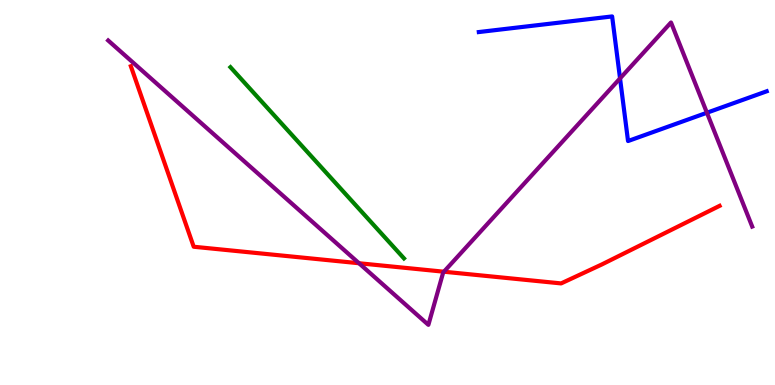[{'lines': ['blue', 'red'], 'intersections': []}, {'lines': ['green', 'red'], 'intersections': []}, {'lines': ['purple', 'red'], 'intersections': [{'x': 4.63, 'y': 3.16}, {'x': 5.73, 'y': 2.94}]}, {'lines': ['blue', 'green'], 'intersections': []}, {'lines': ['blue', 'purple'], 'intersections': [{'x': 8.0, 'y': 7.96}, {'x': 9.12, 'y': 7.07}]}, {'lines': ['green', 'purple'], 'intersections': []}]